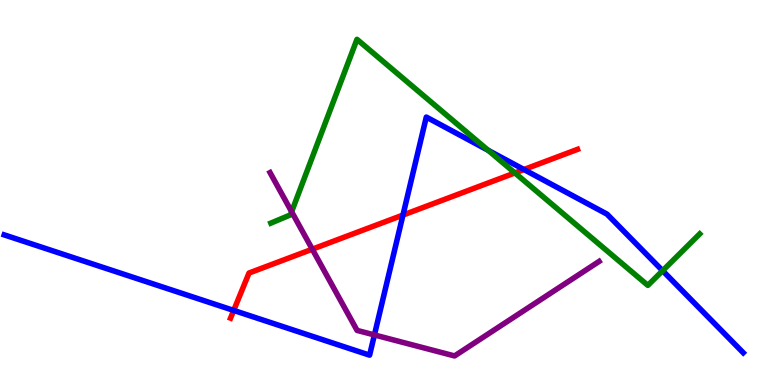[{'lines': ['blue', 'red'], 'intersections': [{'x': 3.02, 'y': 1.94}, {'x': 5.2, 'y': 4.41}, {'x': 6.76, 'y': 5.6}]}, {'lines': ['green', 'red'], 'intersections': [{'x': 6.64, 'y': 5.51}]}, {'lines': ['purple', 'red'], 'intersections': [{'x': 4.03, 'y': 3.53}]}, {'lines': ['blue', 'green'], 'intersections': [{'x': 6.3, 'y': 6.1}, {'x': 8.55, 'y': 2.97}]}, {'lines': ['blue', 'purple'], 'intersections': [{'x': 4.83, 'y': 1.3}]}, {'lines': ['green', 'purple'], 'intersections': [{'x': 3.76, 'y': 4.5}]}]